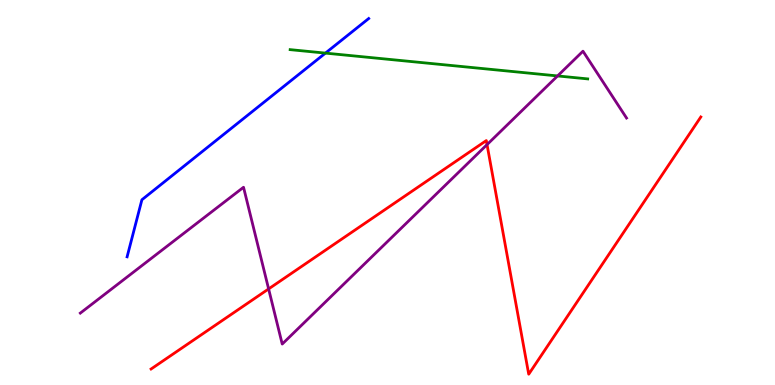[{'lines': ['blue', 'red'], 'intersections': []}, {'lines': ['green', 'red'], 'intersections': []}, {'lines': ['purple', 'red'], 'intersections': [{'x': 3.47, 'y': 2.5}, {'x': 6.28, 'y': 6.24}]}, {'lines': ['blue', 'green'], 'intersections': [{'x': 4.2, 'y': 8.62}]}, {'lines': ['blue', 'purple'], 'intersections': []}, {'lines': ['green', 'purple'], 'intersections': [{'x': 7.19, 'y': 8.03}]}]